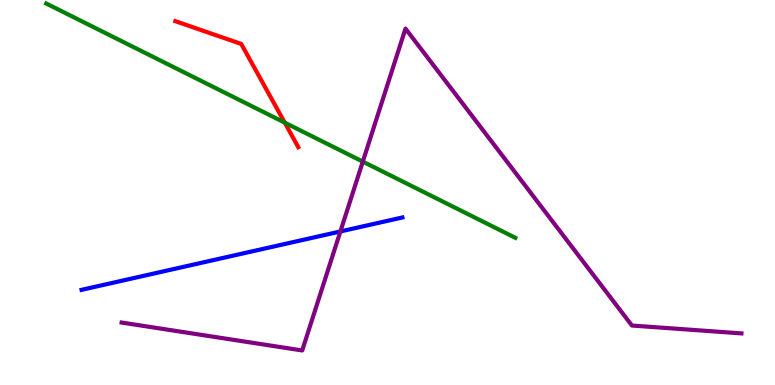[{'lines': ['blue', 'red'], 'intersections': []}, {'lines': ['green', 'red'], 'intersections': [{'x': 3.67, 'y': 6.82}]}, {'lines': ['purple', 'red'], 'intersections': []}, {'lines': ['blue', 'green'], 'intersections': []}, {'lines': ['blue', 'purple'], 'intersections': [{'x': 4.39, 'y': 3.99}]}, {'lines': ['green', 'purple'], 'intersections': [{'x': 4.68, 'y': 5.8}]}]